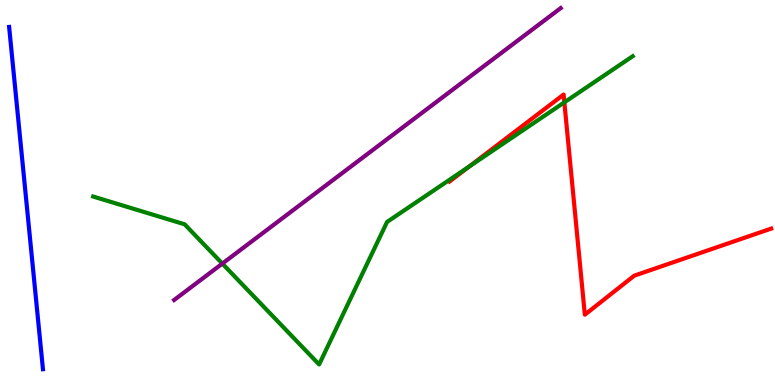[{'lines': ['blue', 'red'], 'intersections': []}, {'lines': ['green', 'red'], 'intersections': [{'x': 6.05, 'y': 5.67}, {'x': 7.28, 'y': 7.34}]}, {'lines': ['purple', 'red'], 'intersections': []}, {'lines': ['blue', 'green'], 'intersections': []}, {'lines': ['blue', 'purple'], 'intersections': []}, {'lines': ['green', 'purple'], 'intersections': [{'x': 2.87, 'y': 3.15}]}]